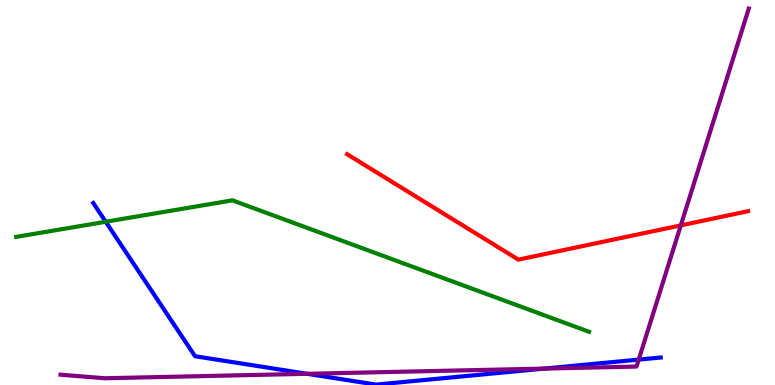[{'lines': ['blue', 'red'], 'intersections': []}, {'lines': ['green', 'red'], 'intersections': []}, {'lines': ['purple', 'red'], 'intersections': [{'x': 8.78, 'y': 4.15}]}, {'lines': ['blue', 'green'], 'intersections': [{'x': 1.36, 'y': 4.24}]}, {'lines': ['blue', 'purple'], 'intersections': [{'x': 3.96, 'y': 0.291}, {'x': 7.02, 'y': 0.426}, {'x': 8.24, 'y': 0.66}]}, {'lines': ['green', 'purple'], 'intersections': []}]